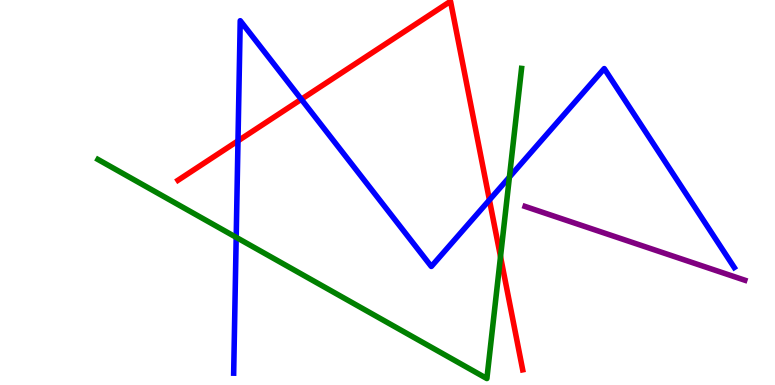[{'lines': ['blue', 'red'], 'intersections': [{'x': 3.07, 'y': 6.34}, {'x': 3.89, 'y': 7.42}, {'x': 6.32, 'y': 4.81}]}, {'lines': ['green', 'red'], 'intersections': [{'x': 6.46, 'y': 3.33}]}, {'lines': ['purple', 'red'], 'intersections': []}, {'lines': ['blue', 'green'], 'intersections': [{'x': 3.05, 'y': 3.84}, {'x': 6.57, 'y': 5.4}]}, {'lines': ['blue', 'purple'], 'intersections': []}, {'lines': ['green', 'purple'], 'intersections': []}]